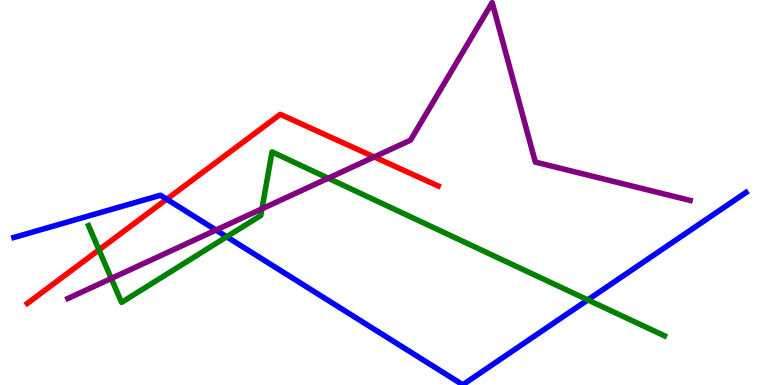[{'lines': ['blue', 'red'], 'intersections': [{'x': 2.15, 'y': 4.83}]}, {'lines': ['green', 'red'], 'intersections': [{'x': 1.28, 'y': 3.51}]}, {'lines': ['purple', 'red'], 'intersections': [{'x': 4.83, 'y': 5.92}]}, {'lines': ['blue', 'green'], 'intersections': [{'x': 2.93, 'y': 3.85}, {'x': 7.58, 'y': 2.21}]}, {'lines': ['blue', 'purple'], 'intersections': [{'x': 2.79, 'y': 4.02}]}, {'lines': ['green', 'purple'], 'intersections': [{'x': 1.44, 'y': 2.77}, {'x': 3.38, 'y': 4.58}, {'x': 4.23, 'y': 5.37}]}]